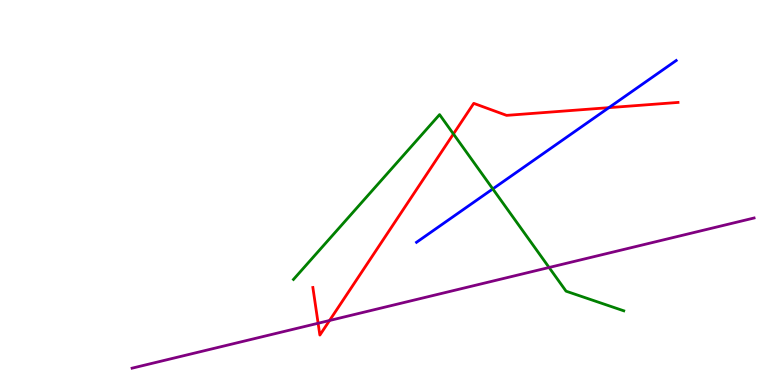[{'lines': ['blue', 'red'], 'intersections': [{'x': 7.86, 'y': 7.2}]}, {'lines': ['green', 'red'], 'intersections': [{'x': 5.85, 'y': 6.52}]}, {'lines': ['purple', 'red'], 'intersections': [{'x': 4.1, 'y': 1.6}, {'x': 4.25, 'y': 1.68}]}, {'lines': ['blue', 'green'], 'intersections': [{'x': 6.36, 'y': 5.09}]}, {'lines': ['blue', 'purple'], 'intersections': []}, {'lines': ['green', 'purple'], 'intersections': [{'x': 7.09, 'y': 3.05}]}]